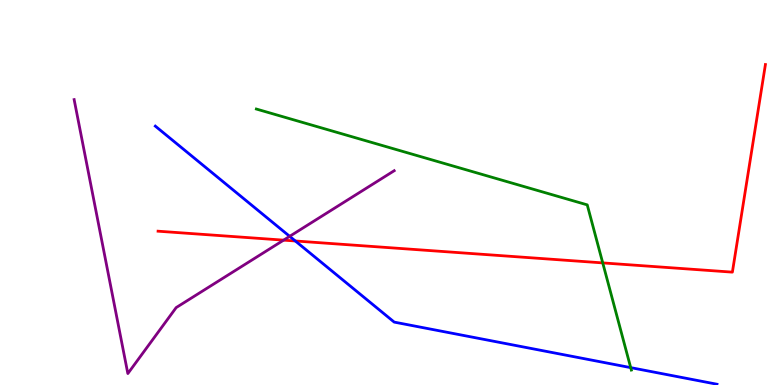[{'lines': ['blue', 'red'], 'intersections': [{'x': 3.81, 'y': 3.74}]}, {'lines': ['green', 'red'], 'intersections': [{'x': 7.78, 'y': 3.17}]}, {'lines': ['purple', 'red'], 'intersections': [{'x': 3.66, 'y': 3.76}]}, {'lines': ['blue', 'green'], 'intersections': [{'x': 8.14, 'y': 0.451}]}, {'lines': ['blue', 'purple'], 'intersections': [{'x': 3.74, 'y': 3.86}]}, {'lines': ['green', 'purple'], 'intersections': []}]